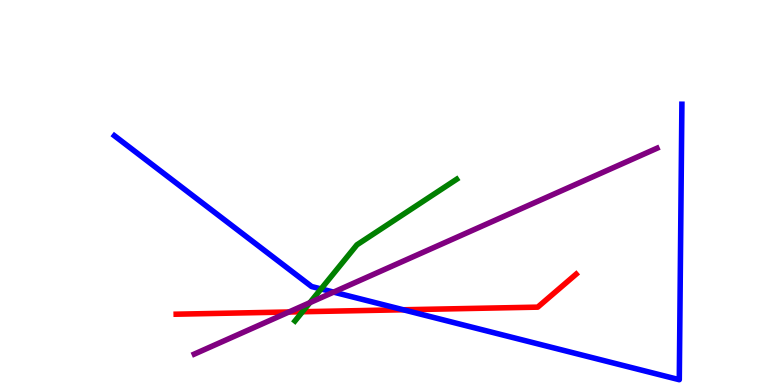[{'lines': ['blue', 'red'], 'intersections': [{'x': 5.2, 'y': 1.95}]}, {'lines': ['green', 'red'], 'intersections': [{'x': 3.9, 'y': 1.9}]}, {'lines': ['purple', 'red'], 'intersections': [{'x': 3.73, 'y': 1.9}]}, {'lines': ['blue', 'green'], 'intersections': [{'x': 4.14, 'y': 2.5}]}, {'lines': ['blue', 'purple'], 'intersections': [{'x': 4.3, 'y': 2.41}]}, {'lines': ['green', 'purple'], 'intersections': [{'x': 4.0, 'y': 2.14}]}]